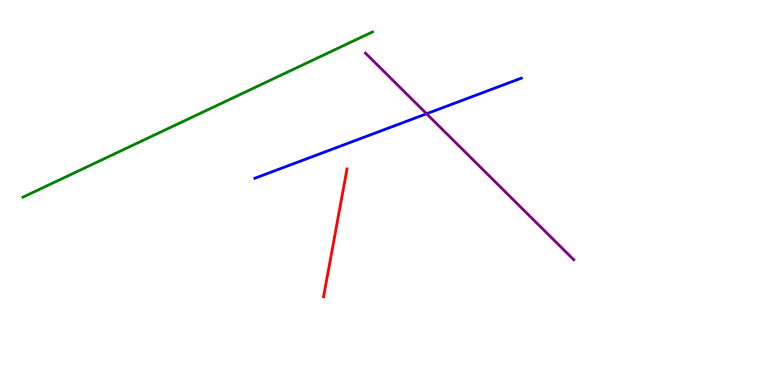[{'lines': ['blue', 'red'], 'intersections': []}, {'lines': ['green', 'red'], 'intersections': []}, {'lines': ['purple', 'red'], 'intersections': []}, {'lines': ['blue', 'green'], 'intersections': []}, {'lines': ['blue', 'purple'], 'intersections': [{'x': 5.5, 'y': 7.05}]}, {'lines': ['green', 'purple'], 'intersections': []}]